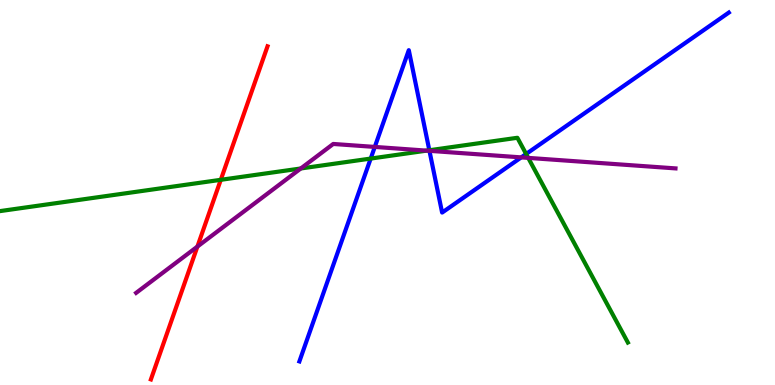[{'lines': ['blue', 'red'], 'intersections': []}, {'lines': ['green', 'red'], 'intersections': [{'x': 2.85, 'y': 5.33}]}, {'lines': ['purple', 'red'], 'intersections': [{'x': 2.55, 'y': 3.6}]}, {'lines': ['blue', 'green'], 'intersections': [{'x': 4.78, 'y': 5.88}, {'x': 5.54, 'y': 6.1}, {'x': 6.79, 'y': 6.0}]}, {'lines': ['blue', 'purple'], 'intersections': [{'x': 4.84, 'y': 6.18}, {'x': 5.54, 'y': 6.08}, {'x': 6.73, 'y': 5.91}]}, {'lines': ['green', 'purple'], 'intersections': [{'x': 3.88, 'y': 5.62}, {'x': 5.51, 'y': 6.09}, {'x': 6.82, 'y': 5.9}]}]